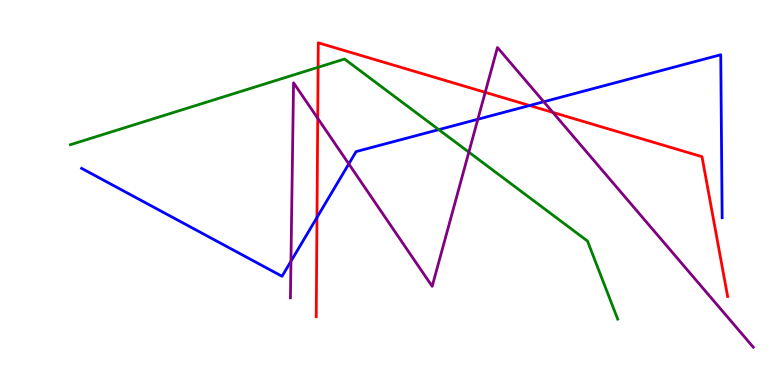[{'lines': ['blue', 'red'], 'intersections': [{'x': 4.09, 'y': 4.35}, {'x': 6.83, 'y': 7.26}]}, {'lines': ['green', 'red'], 'intersections': [{'x': 4.1, 'y': 8.25}]}, {'lines': ['purple', 'red'], 'intersections': [{'x': 4.1, 'y': 6.93}, {'x': 6.26, 'y': 7.6}, {'x': 7.13, 'y': 7.08}]}, {'lines': ['blue', 'green'], 'intersections': [{'x': 5.66, 'y': 6.63}]}, {'lines': ['blue', 'purple'], 'intersections': [{'x': 3.75, 'y': 3.21}, {'x': 4.5, 'y': 5.74}, {'x': 6.17, 'y': 6.9}, {'x': 7.02, 'y': 7.36}]}, {'lines': ['green', 'purple'], 'intersections': [{'x': 6.05, 'y': 6.05}]}]